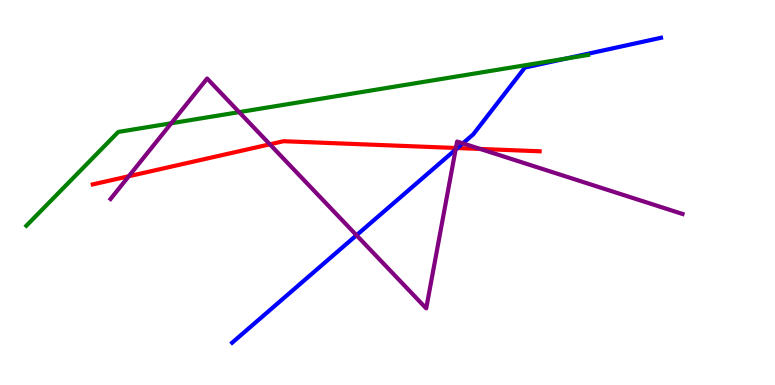[{'lines': ['blue', 'red'], 'intersections': [{'x': 5.9, 'y': 6.15}]}, {'lines': ['green', 'red'], 'intersections': []}, {'lines': ['purple', 'red'], 'intersections': [{'x': 1.66, 'y': 5.42}, {'x': 3.48, 'y': 6.25}, {'x': 5.88, 'y': 6.16}, {'x': 6.2, 'y': 6.13}]}, {'lines': ['blue', 'green'], 'intersections': [{'x': 7.3, 'y': 8.48}]}, {'lines': ['blue', 'purple'], 'intersections': [{'x': 4.6, 'y': 3.89}, {'x': 5.88, 'y': 6.11}, {'x': 5.97, 'y': 6.28}]}, {'lines': ['green', 'purple'], 'intersections': [{'x': 2.21, 'y': 6.8}, {'x': 3.09, 'y': 7.09}]}]